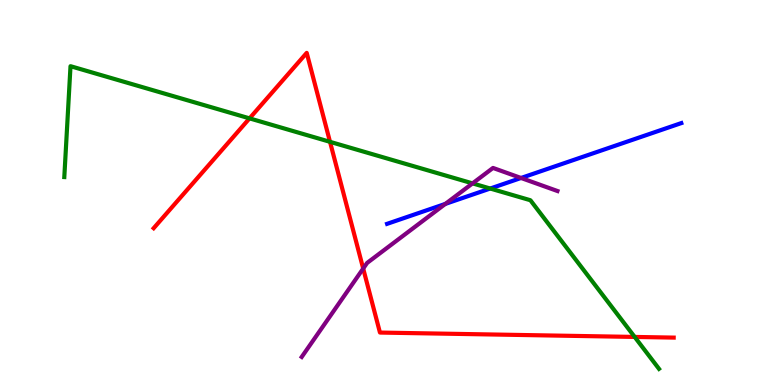[{'lines': ['blue', 'red'], 'intersections': []}, {'lines': ['green', 'red'], 'intersections': [{'x': 3.22, 'y': 6.93}, {'x': 4.26, 'y': 6.32}, {'x': 8.19, 'y': 1.25}]}, {'lines': ['purple', 'red'], 'intersections': [{'x': 4.69, 'y': 3.02}]}, {'lines': ['blue', 'green'], 'intersections': [{'x': 6.33, 'y': 5.1}]}, {'lines': ['blue', 'purple'], 'intersections': [{'x': 5.75, 'y': 4.7}, {'x': 6.72, 'y': 5.38}]}, {'lines': ['green', 'purple'], 'intersections': [{'x': 6.1, 'y': 5.24}]}]